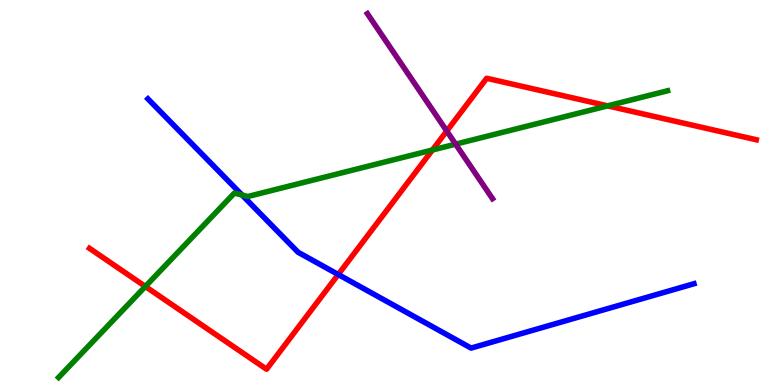[{'lines': ['blue', 'red'], 'intersections': [{'x': 4.36, 'y': 2.87}]}, {'lines': ['green', 'red'], 'intersections': [{'x': 1.88, 'y': 2.56}, {'x': 5.58, 'y': 6.1}, {'x': 7.84, 'y': 7.25}]}, {'lines': ['purple', 'red'], 'intersections': [{'x': 5.76, 'y': 6.6}]}, {'lines': ['blue', 'green'], 'intersections': [{'x': 3.12, 'y': 4.93}]}, {'lines': ['blue', 'purple'], 'intersections': []}, {'lines': ['green', 'purple'], 'intersections': [{'x': 5.88, 'y': 6.26}]}]